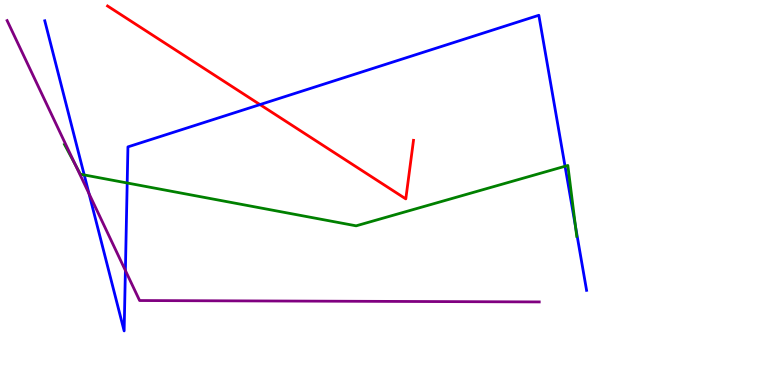[{'lines': ['blue', 'red'], 'intersections': [{'x': 3.35, 'y': 7.28}]}, {'lines': ['green', 'red'], 'intersections': []}, {'lines': ['purple', 'red'], 'intersections': []}, {'lines': ['blue', 'green'], 'intersections': [{'x': 1.09, 'y': 5.46}, {'x': 1.64, 'y': 5.25}, {'x': 7.29, 'y': 5.68}, {'x': 7.43, 'y': 4.11}]}, {'lines': ['blue', 'purple'], 'intersections': [{'x': 1.15, 'y': 4.97}, {'x': 1.62, 'y': 2.97}]}, {'lines': ['green', 'purple'], 'intersections': [{'x': 0.974, 'y': 5.72}]}]